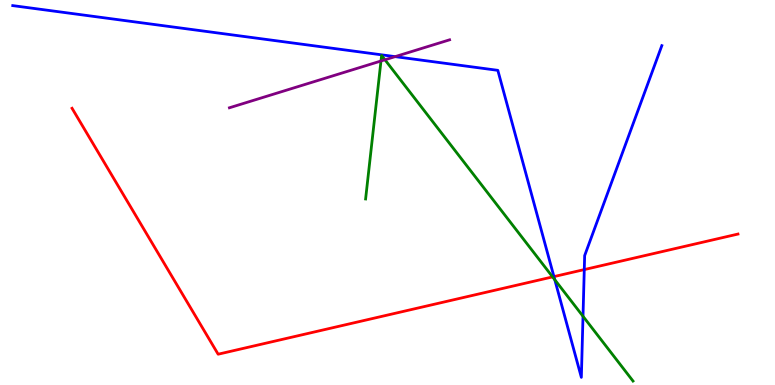[{'lines': ['blue', 'red'], 'intersections': [{'x': 7.15, 'y': 2.82}, {'x': 7.54, 'y': 3.0}]}, {'lines': ['green', 'red'], 'intersections': [{'x': 7.13, 'y': 2.81}]}, {'lines': ['purple', 'red'], 'intersections': []}, {'lines': ['blue', 'green'], 'intersections': [{'x': 7.16, 'y': 2.73}, {'x': 7.52, 'y': 1.78}]}, {'lines': ['blue', 'purple'], 'intersections': [{'x': 5.1, 'y': 8.53}]}, {'lines': ['green', 'purple'], 'intersections': [{'x': 4.92, 'y': 8.42}, {'x': 4.97, 'y': 8.45}]}]